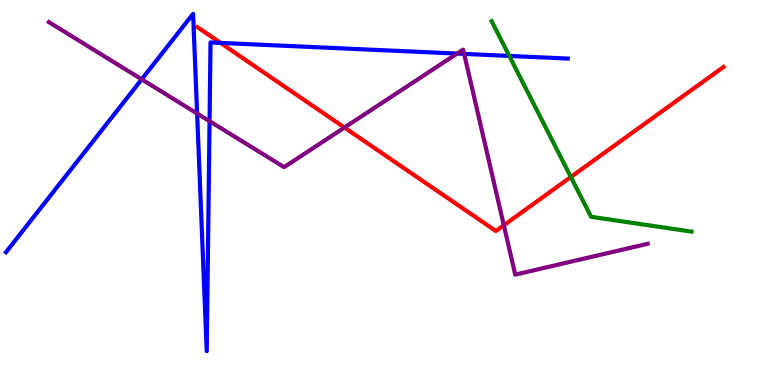[{'lines': ['blue', 'red'], 'intersections': [{'x': 2.85, 'y': 8.89}]}, {'lines': ['green', 'red'], 'intersections': [{'x': 7.37, 'y': 5.4}]}, {'lines': ['purple', 'red'], 'intersections': [{'x': 4.44, 'y': 6.69}, {'x': 6.5, 'y': 4.15}]}, {'lines': ['blue', 'green'], 'intersections': [{'x': 6.57, 'y': 8.55}]}, {'lines': ['blue', 'purple'], 'intersections': [{'x': 1.83, 'y': 7.94}, {'x': 2.54, 'y': 7.05}, {'x': 2.7, 'y': 6.85}, {'x': 5.9, 'y': 8.61}, {'x': 5.99, 'y': 8.6}]}, {'lines': ['green', 'purple'], 'intersections': []}]